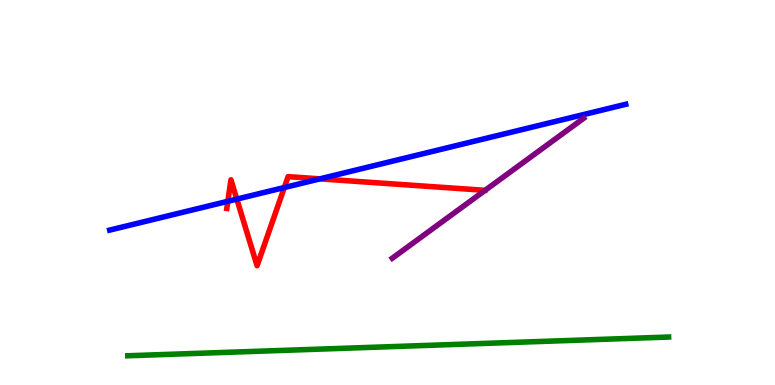[{'lines': ['blue', 'red'], 'intersections': [{'x': 2.94, 'y': 4.77}, {'x': 3.06, 'y': 4.83}, {'x': 3.67, 'y': 5.13}, {'x': 4.13, 'y': 5.35}]}, {'lines': ['green', 'red'], 'intersections': []}, {'lines': ['purple', 'red'], 'intersections': []}, {'lines': ['blue', 'green'], 'intersections': []}, {'lines': ['blue', 'purple'], 'intersections': []}, {'lines': ['green', 'purple'], 'intersections': []}]